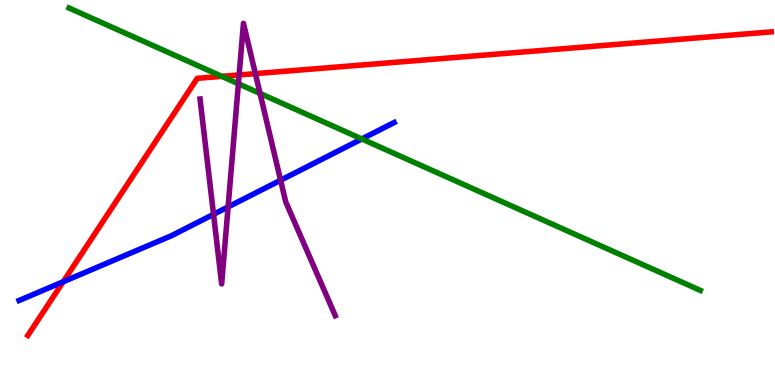[{'lines': ['blue', 'red'], 'intersections': [{'x': 0.816, 'y': 2.68}]}, {'lines': ['green', 'red'], 'intersections': [{'x': 2.86, 'y': 8.02}]}, {'lines': ['purple', 'red'], 'intersections': [{'x': 3.09, 'y': 8.05}, {'x': 3.29, 'y': 8.09}]}, {'lines': ['blue', 'green'], 'intersections': [{'x': 4.67, 'y': 6.39}]}, {'lines': ['blue', 'purple'], 'intersections': [{'x': 2.76, 'y': 4.43}, {'x': 2.94, 'y': 4.63}, {'x': 3.62, 'y': 5.32}]}, {'lines': ['green', 'purple'], 'intersections': [{'x': 3.08, 'y': 7.82}, {'x': 3.36, 'y': 7.57}]}]